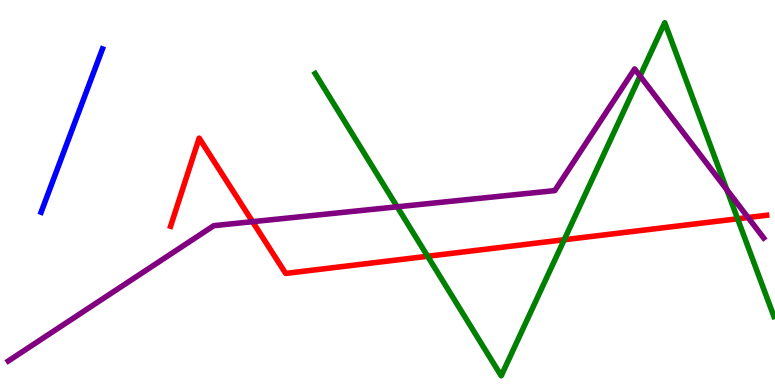[{'lines': ['blue', 'red'], 'intersections': []}, {'lines': ['green', 'red'], 'intersections': [{'x': 5.52, 'y': 3.34}, {'x': 7.28, 'y': 3.77}, {'x': 9.52, 'y': 4.32}]}, {'lines': ['purple', 'red'], 'intersections': [{'x': 3.26, 'y': 4.24}, {'x': 9.65, 'y': 4.35}]}, {'lines': ['blue', 'green'], 'intersections': []}, {'lines': ['blue', 'purple'], 'intersections': []}, {'lines': ['green', 'purple'], 'intersections': [{'x': 5.12, 'y': 4.63}, {'x': 8.26, 'y': 8.03}, {'x': 9.38, 'y': 5.07}]}]